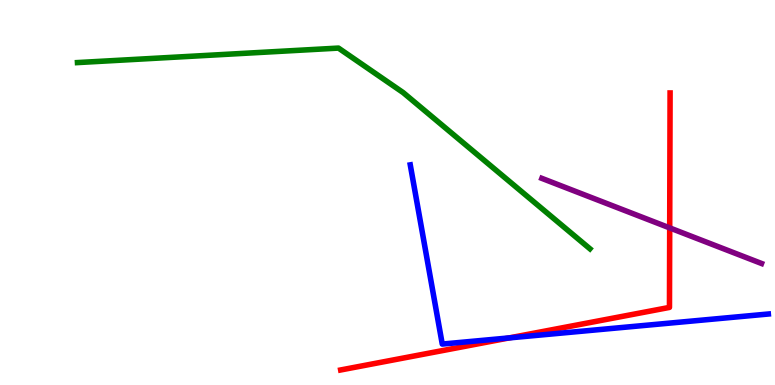[{'lines': ['blue', 'red'], 'intersections': [{'x': 6.57, 'y': 1.22}]}, {'lines': ['green', 'red'], 'intersections': []}, {'lines': ['purple', 'red'], 'intersections': [{'x': 8.64, 'y': 4.08}]}, {'lines': ['blue', 'green'], 'intersections': []}, {'lines': ['blue', 'purple'], 'intersections': []}, {'lines': ['green', 'purple'], 'intersections': []}]